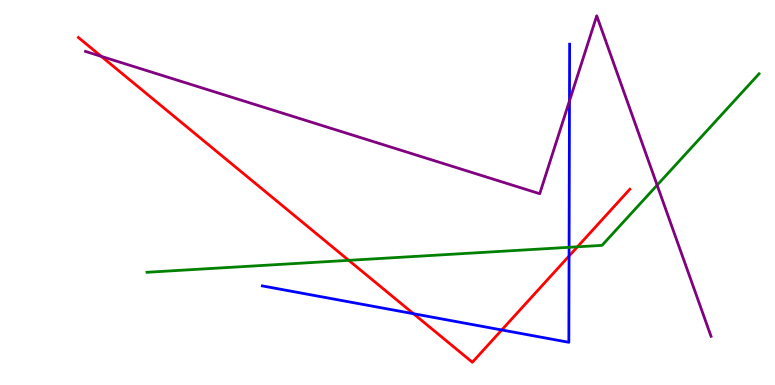[{'lines': ['blue', 'red'], 'intersections': [{'x': 5.34, 'y': 1.85}, {'x': 6.47, 'y': 1.43}, {'x': 7.34, 'y': 3.35}]}, {'lines': ['green', 'red'], 'intersections': [{'x': 4.5, 'y': 3.24}, {'x': 7.45, 'y': 3.59}]}, {'lines': ['purple', 'red'], 'intersections': [{'x': 1.31, 'y': 8.54}]}, {'lines': ['blue', 'green'], 'intersections': [{'x': 7.34, 'y': 3.58}]}, {'lines': ['blue', 'purple'], 'intersections': [{'x': 7.35, 'y': 7.38}]}, {'lines': ['green', 'purple'], 'intersections': [{'x': 8.48, 'y': 5.19}]}]